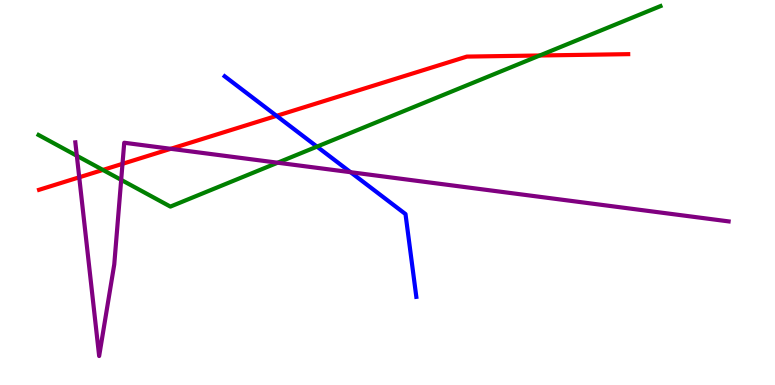[{'lines': ['blue', 'red'], 'intersections': [{'x': 3.57, 'y': 6.99}]}, {'lines': ['green', 'red'], 'intersections': [{'x': 1.33, 'y': 5.59}, {'x': 6.96, 'y': 8.56}]}, {'lines': ['purple', 'red'], 'intersections': [{'x': 1.02, 'y': 5.39}, {'x': 1.58, 'y': 5.74}, {'x': 2.2, 'y': 6.14}]}, {'lines': ['blue', 'green'], 'intersections': [{'x': 4.09, 'y': 6.19}]}, {'lines': ['blue', 'purple'], 'intersections': [{'x': 4.52, 'y': 5.53}]}, {'lines': ['green', 'purple'], 'intersections': [{'x': 0.991, 'y': 5.95}, {'x': 1.56, 'y': 5.33}, {'x': 3.58, 'y': 5.77}]}]